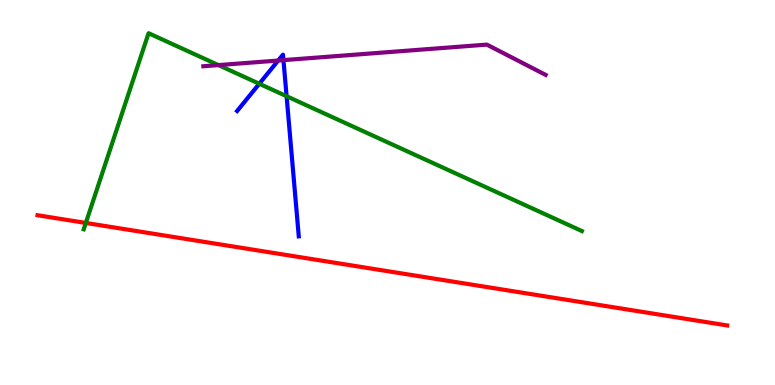[{'lines': ['blue', 'red'], 'intersections': []}, {'lines': ['green', 'red'], 'intersections': [{'x': 1.11, 'y': 4.21}]}, {'lines': ['purple', 'red'], 'intersections': []}, {'lines': ['blue', 'green'], 'intersections': [{'x': 3.35, 'y': 7.82}, {'x': 3.7, 'y': 7.5}]}, {'lines': ['blue', 'purple'], 'intersections': [{'x': 3.59, 'y': 8.43}, {'x': 3.66, 'y': 8.44}]}, {'lines': ['green', 'purple'], 'intersections': [{'x': 2.82, 'y': 8.31}]}]